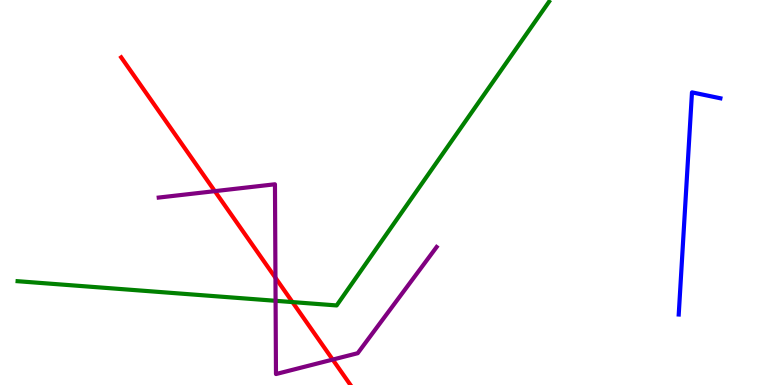[{'lines': ['blue', 'red'], 'intersections': []}, {'lines': ['green', 'red'], 'intersections': [{'x': 3.77, 'y': 2.15}]}, {'lines': ['purple', 'red'], 'intersections': [{'x': 2.77, 'y': 5.04}, {'x': 3.55, 'y': 2.78}, {'x': 4.29, 'y': 0.66}]}, {'lines': ['blue', 'green'], 'intersections': []}, {'lines': ['blue', 'purple'], 'intersections': []}, {'lines': ['green', 'purple'], 'intersections': [{'x': 3.56, 'y': 2.19}]}]